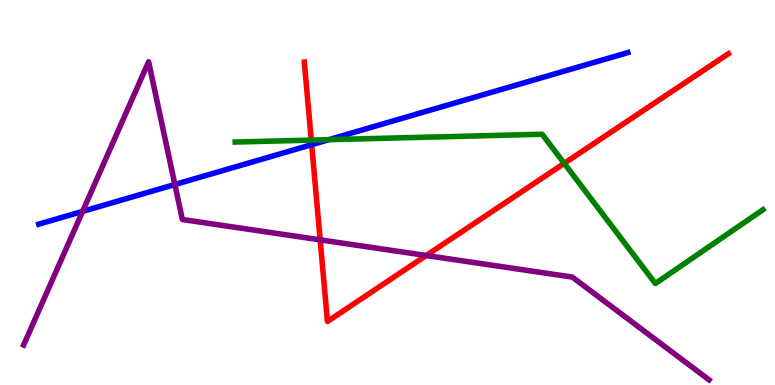[{'lines': ['blue', 'red'], 'intersections': [{'x': 4.02, 'y': 6.24}]}, {'lines': ['green', 'red'], 'intersections': [{'x': 4.02, 'y': 6.36}, {'x': 7.28, 'y': 5.76}]}, {'lines': ['purple', 'red'], 'intersections': [{'x': 4.13, 'y': 3.77}, {'x': 5.5, 'y': 3.36}]}, {'lines': ['blue', 'green'], 'intersections': [{'x': 4.24, 'y': 6.37}]}, {'lines': ['blue', 'purple'], 'intersections': [{'x': 1.07, 'y': 4.51}, {'x': 2.26, 'y': 5.21}]}, {'lines': ['green', 'purple'], 'intersections': []}]